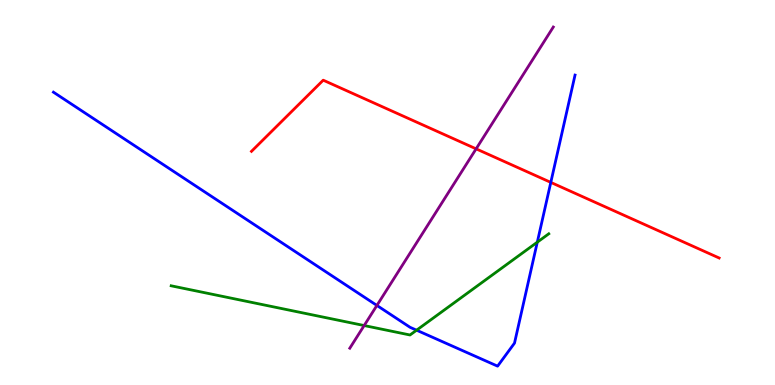[{'lines': ['blue', 'red'], 'intersections': [{'x': 7.11, 'y': 5.26}]}, {'lines': ['green', 'red'], 'intersections': []}, {'lines': ['purple', 'red'], 'intersections': [{'x': 6.14, 'y': 6.13}]}, {'lines': ['blue', 'green'], 'intersections': [{'x': 5.38, 'y': 1.42}, {'x': 6.93, 'y': 3.71}]}, {'lines': ['blue', 'purple'], 'intersections': [{'x': 4.86, 'y': 2.07}]}, {'lines': ['green', 'purple'], 'intersections': [{'x': 4.7, 'y': 1.54}]}]